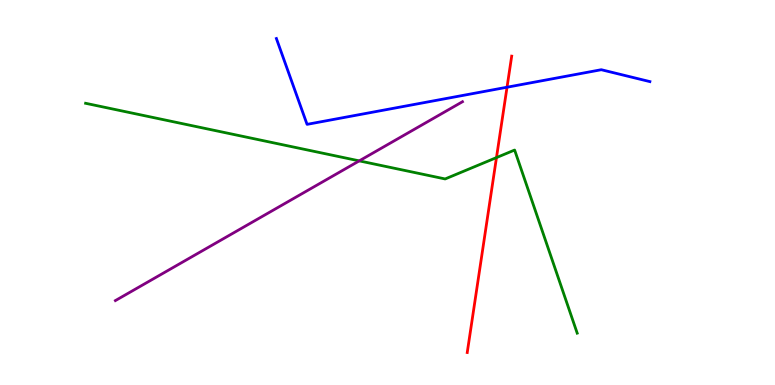[{'lines': ['blue', 'red'], 'intersections': [{'x': 6.54, 'y': 7.73}]}, {'lines': ['green', 'red'], 'intersections': [{'x': 6.41, 'y': 5.91}]}, {'lines': ['purple', 'red'], 'intersections': []}, {'lines': ['blue', 'green'], 'intersections': []}, {'lines': ['blue', 'purple'], 'intersections': []}, {'lines': ['green', 'purple'], 'intersections': [{'x': 4.64, 'y': 5.82}]}]